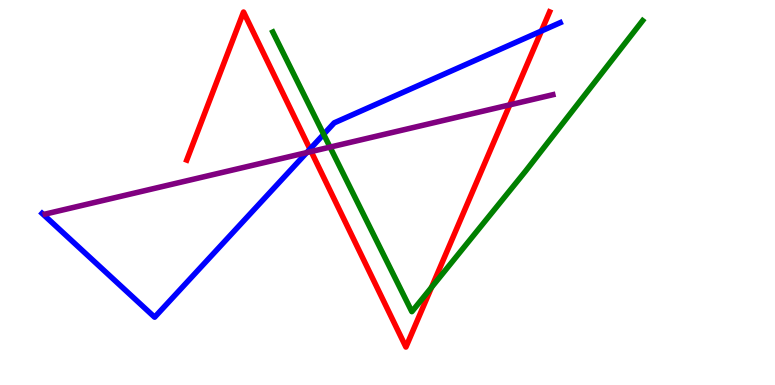[{'lines': ['blue', 'red'], 'intersections': [{'x': 4.0, 'y': 6.13}, {'x': 6.99, 'y': 9.19}]}, {'lines': ['green', 'red'], 'intersections': [{'x': 5.57, 'y': 2.54}]}, {'lines': ['purple', 'red'], 'intersections': [{'x': 4.01, 'y': 6.06}, {'x': 6.58, 'y': 7.28}]}, {'lines': ['blue', 'green'], 'intersections': [{'x': 4.18, 'y': 6.51}]}, {'lines': ['blue', 'purple'], 'intersections': [{'x': 3.96, 'y': 6.04}]}, {'lines': ['green', 'purple'], 'intersections': [{'x': 4.26, 'y': 6.18}]}]